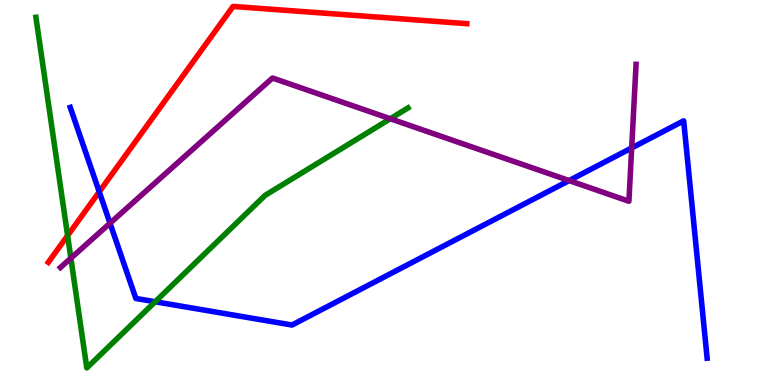[{'lines': ['blue', 'red'], 'intersections': [{'x': 1.28, 'y': 5.02}]}, {'lines': ['green', 'red'], 'intersections': [{'x': 0.872, 'y': 3.88}]}, {'lines': ['purple', 'red'], 'intersections': []}, {'lines': ['blue', 'green'], 'intersections': [{'x': 2.0, 'y': 2.16}]}, {'lines': ['blue', 'purple'], 'intersections': [{'x': 1.42, 'y': 4.2}, {'x': 7.34, 'y': 5.31}, {'x': 8.15, 'y': 6.16}]}, {'lines': ['green', 'purple'], 'intersections': [{'x': 0.914, 'y': 3.29}, {'x': 5.04, 'y': 6.92}]}]